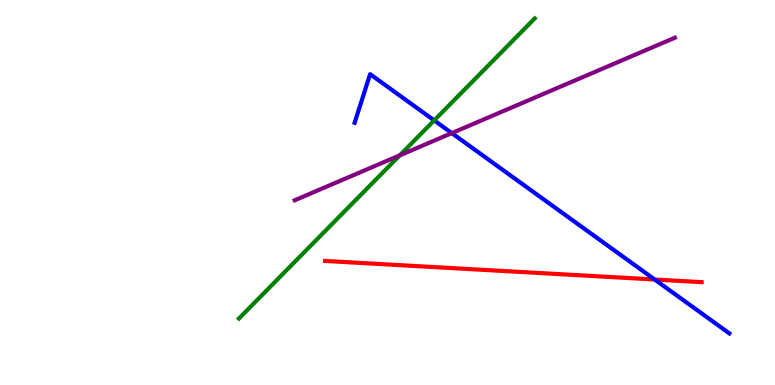[{'lines': ['blue', 'red'], 'intersections': [{'x': 8.45, 'y': 2.74}]}, {'lines': ['green', 'red'], 'intersections': []}, {'lines': ['purple', 'red'], 'intersections': []}, {'lines': ['blue', 'green'], 'intersections': [{'x': 5.6, 'y': 6.87}]}, {'lines': ['blue', 'purple'], 'intersections': [{'x': 5.83, 'y': 6.54}]}, {'lines': ['green', 'purple'], 'intersections': [{'x': 5.16, 'y': 5.96}]}]